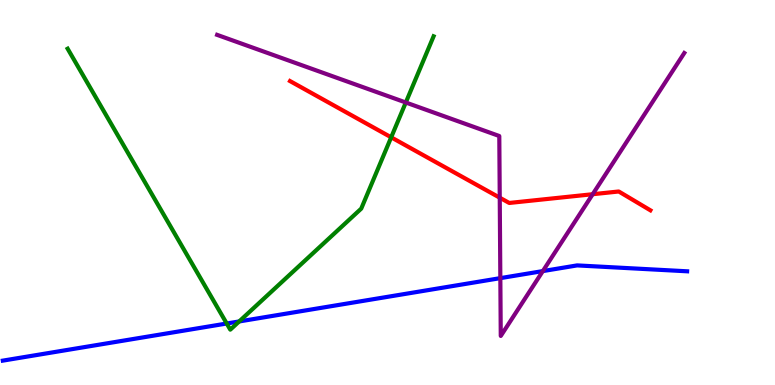[{'lines': ['blue', 'red'], 'intersections': []}, {'lines': ['green', 'red'], 'intersections': [{'x': 5.05, 'y': 6.43}]}, {'lines': ['purple', 'red'], 'intersections': [{'x': 6.45, 'y': 4.87}, {'x': 7.65, 'y': 4.96}]}, {'lines': ['blue', 'green'], 'intersections': [{'x': 2.93, 'y': 1.6}, {'x': 3.09, 'y': 1.65}]}, {'lines': ['blue', 'purple'], 'intersections': [{'x': 6.46, 'y': 2.78}, {'x': 7.0, 'y': 2.96}]}, {'lines': ['green', 'purple'], 'intersections': [{'x': 5.24, 'y': 7.34}]}]